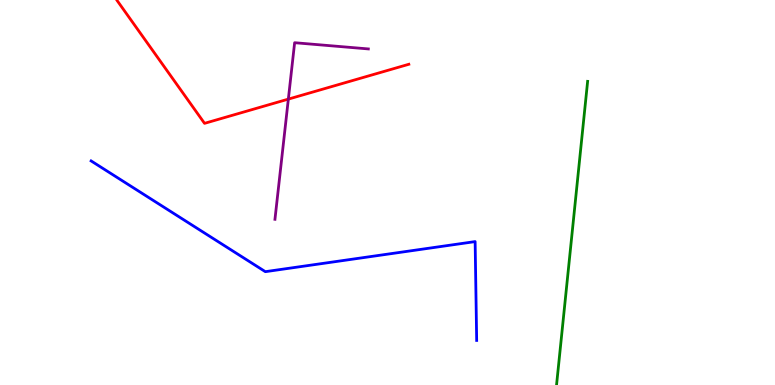[{'lines': ['blue', 'red'], 'intersections': []}, {'lines': ['green', 'red'], 'intersections': []}, {'lines': ['purple', 'red'], 'intersections': [{'x': 3.72, 'y': 7.43}]}, {'lines': ['blue', 'green'], 'intersections': []}, {'lines': ['blue', 'purple'], 'intersections': []}, {'lines': ['green', 'purple'], 'intersections': []}]